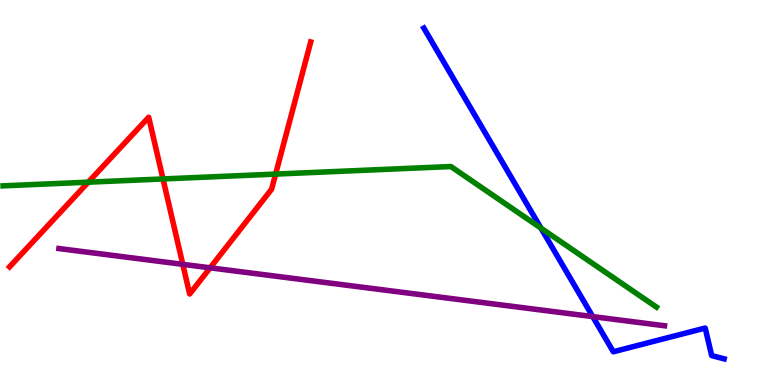[{'lines': ['blue', 'red'], 'intersections': []}, {'lines': ['green', 'red'], 'intersections': [{'x': 1.14, 'y': 5.27}, {'x': 2.1, 'y': 5.35}, {'x': 3.56, 'y': 5.48}]}, {'lines': ['purple', 'red'], 'intersections': [{'x': 2.36, 'y': 3.13}, {'x': 2.71, 'y': 3.04}]}, {'lines': ['blue', 'green'], 'intersections': [{'x': 6.98, 'y': 4.07}]}, {'lines': ['blue', 'purple'], 'intersections': [{'x': 7.65, 'y': 1.78}]}, {'lines': ['green', 'purple'], 'intersections': []}]